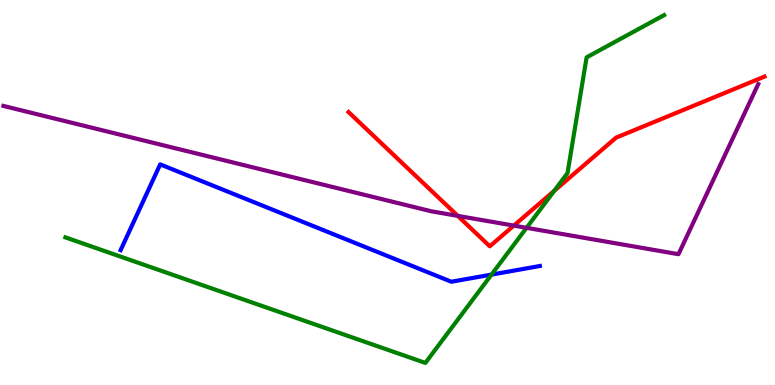[{'lines': ['blue', 'red'], 'intersections': []}, {'lines': ['green', 'red'], 'intersections': [{'x': 7.15, 'y': 5.04}]}, {'lines': ['purple', 'red'], 'intersections': [{'x': 5.91, 'y': 4.39}, {'x': 6.63, 'y': 4.14}]}, {'lines': ['blue', 'green'], 'intersections': [{'x': 6.34, 'y': 2.87}]}, {'lines': ['blue', 'purple'], 'intersections': []}, {'lines': ['green', 'purple'], 'intersections': [{'x': 6.79, 'y': 4.08}]}]